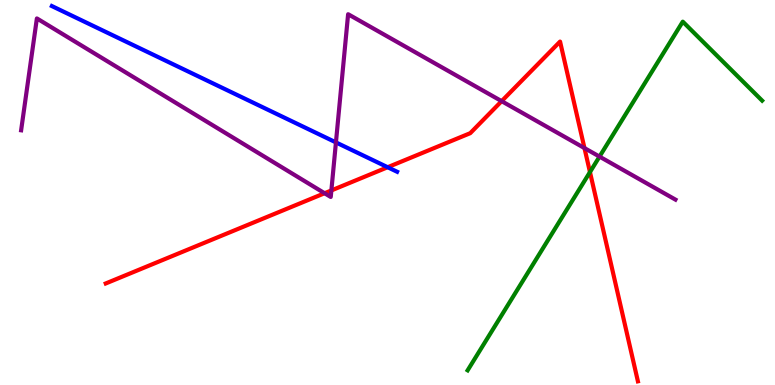[{'lines': ['blue', 'red'], 'intersections': [{'x': 5.0, 'y': 5.66}]}, {'lines': ['green', 'red'], 'intersections': [{'x': 7.61, 'y': 5.53}]}, {'lines': ['purple', 'red'], 'intersections': [{'x': 4.19, 'y': 4.98}, {'x': 4.28, 'y': 5.05}, {'x': 6.47, 'y': 7.37}, {'x': 7.54, 'y': 6.15}]}, {'lines': ['blue', 'green'], 'intersections': []}, {'lines': ['blue', 'purple'], 'intersections': [{'x': 4.33, 'y': 6.3}]}, {'lines': ['green', 'purple'], 'intersections': [{'x': 7.74, 'y': 5.93}]}]